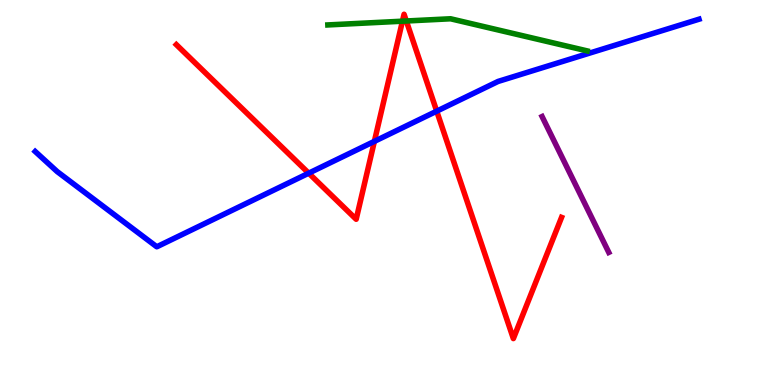[{'lines': ['blue', 'red'], 'intersections': [{'x': 3.98, 'y': 5.5}, {'x': 4.83, 'y': 6.33}, {'x': 5.64, 'y': 7.11}]}, {'lines': ['green', 'red'], 'intersections': [{'x': 5.19, 'y': 9.45}, {'x': 5.24, 'y': 9.45}]}, {'lines': ['purple', 'red'], 'intersections': []}, {'lines': ['blue', 'green'], 'intersections': []}, {'lines': ['blue', 'purple'], 'intersections': []}, {'lines': ['green', 'purple'], 'intersections': []}]